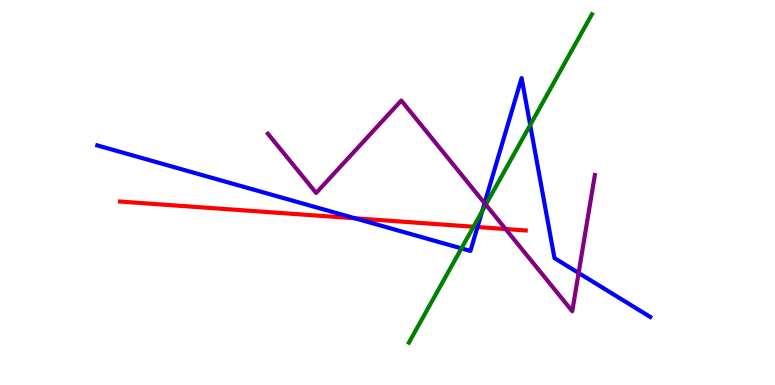[{'lines': ['blue', 'red'], 'intersections': [{'x': 4.58, 'y': 4.33}, {'x': 6.16, 'y': 4.1}]}, {'lines': ['green', 'red'], 'intersections': [{'x': 6.11, 'y': 4.11}]}, {'lines': ['purple', 'red'], 'intersections': [{'x': 6.52, 'y': 4.05}]}, {'lines': ['blue', 'green'], 'intersections': [{'x': 5.95, 'y': 3.55}, {'x': 6.22, 'y': 4.52}, {'x': 6.84, 'y': 6.75}]}, {'lines': ['blue', 'purple'], 'intersections': [{'x': 6.25, 'y': 4.72}, {'x': 7.47, 'y': 2.91}]}, {'lines': ['green', 'purple'], 'intersections': [{'x': 6.27, 'y': 4.68}]}]